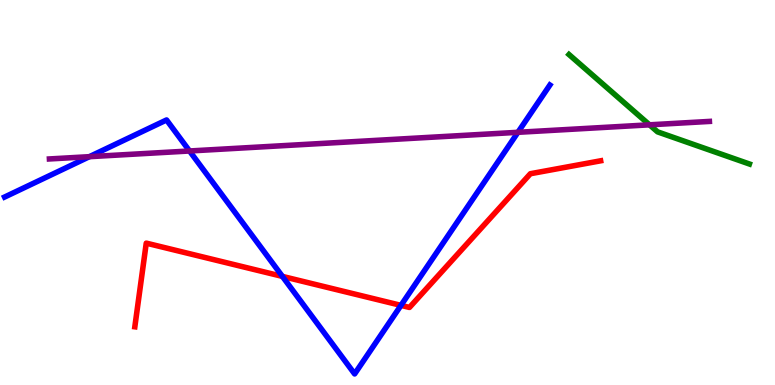[{'lines': ['blue', 'red'], 'intersections': [{'x': 3.64, 'y': 2.82}, {'x': 5.17, 'y': 2.07}]}, {'lines': ['green', 'red'], 'intersections': []}, {'lines': ['purple', 'red'], 'intersections': []}, {'lines': ['blue', 'green'], 'intersections': []}, {'lines': ['blue', 'purple'], 'intersections': [{'x': 1.15, 'y': 5.93}, {'x': 2.45, 'y': 6.08}, {'x': 6.68, 'y': 6.56}]}, {'lines': ['green', 'purple'], 'intersections': [{'x': 8.38, 'y': 6.76}]}]